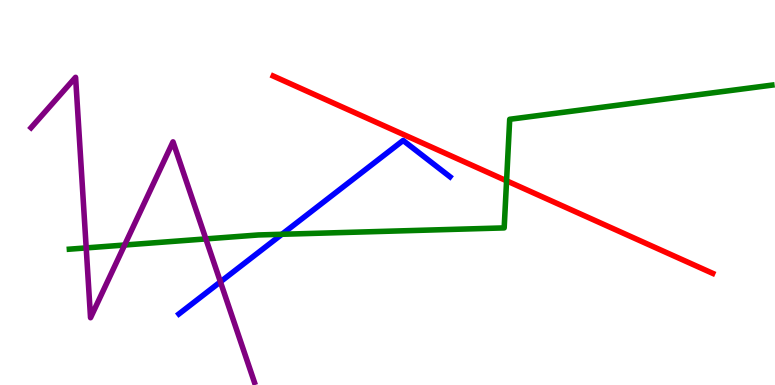[{'lines': ['blue', 'red'], 'intersections': []}, {'lines': ['green', 'red'], 'intersections': [{'x': 6.54, 'y': 5.3}]}, {'lines': ['purple', 'red'], 'intersections': []}, {'lines': ['blue', 'green'], 'intersections': [{'x': 3.64, 'y': 3.91}]}, {'lines': ['blue', 'purple'], 'intersections': [{'x': 2.84, 'y': 2.68}]}, {'lines': ['green', 'purple'], 'intersections': [{'x': 1.11, 'y': 3.56}, {'x': 1.61, 'y': 3.64}, {'x': 2.66, 'y': 3.79}]}]